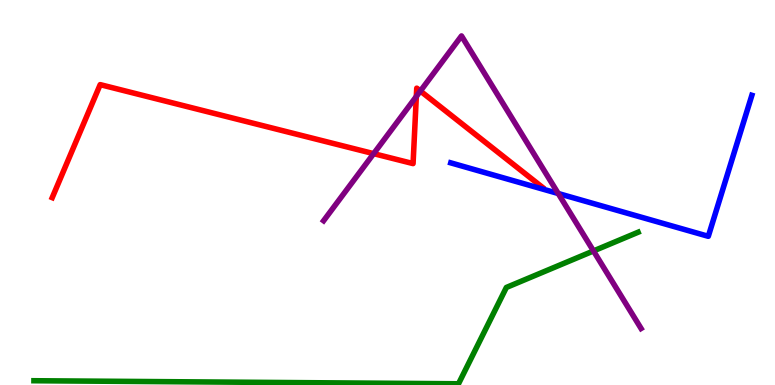[{'lines': ['blue', 'red'], 'intersections': []}, {'lines': ['green', 'red'], 'intersections': []}, {'lines': ['purple', 'red'], 'intersections': [{'x': 4.82, 'y': 6.01}, {'x': 5.37, 'y': 7.49}, {'x': 5.42, 'y': 7.64}]}, {'lines': ['blue', 'green'], 'intersections': []}, {'lines': ['blue', 'purple'], 'intersections': [{'x': 7.2, 'y': 4.97}]}, {'lines': ['green', 'purple'], 'intersections': [{'x': 7.66, 'y': 3.48}]}]